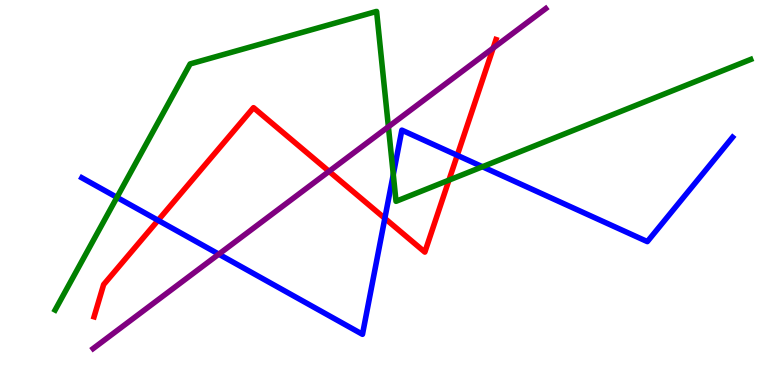[{'lines': ['blue', 'red'], 'intersections': [{'x': 2.04, 'y': 4.28}, {'x': 4.97, 'y': 4.33}, {'x': 5.9, 'y': 5.97}]}, {'lines': ['green', 'red'], 'intersections': [{'x': 5.79, 'y': 5.32}]}, {'lines': ['purple', 'red'], 'intersections': [{'x': 4.25, 'y': 5.55}, {'x': 6.36, 'y': 8.75}]}, {'lines': ['blue', 'green'], 'intersections': [{'x': 1.51, 'y': 4.87}, {'x': 5.07, 'y': 5.47}, {'x': 6.23, 'y': 5.67}]}, {'lines': ['blue', 'purple'], 'intersections': [{'x': 2.82, 'y': 3.4}]}, {'lines': ['green', 'purple'], 'intersections': [{'x': 5.01, 'y': 6.71}]}]